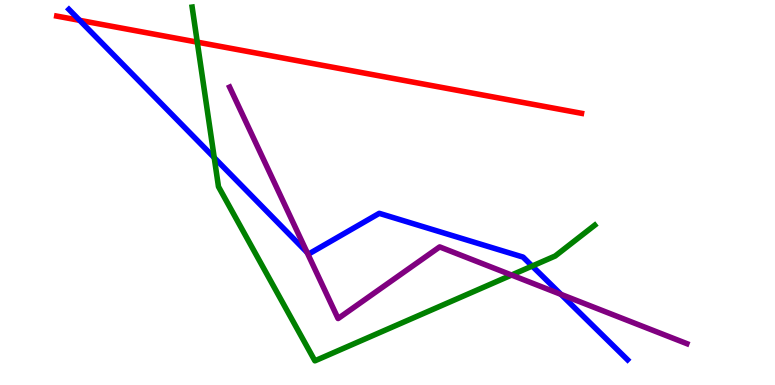[{'lines': ['blue', 'red'], 'intersections': [{'x': 1.03, 'y': 9.47}]}, {'lines': ['green', 'red'], 'intersections': [{'x': 2.55, 'y': 8.91}]}, {'lines': ['purple', 'red'], 'intersections': []}, {'lines': ['blue', 'green'], 'intersections': [{'x': 2.76, 'y': 5.91}, {'x': 6.87, 'y': 3.09}]}, {'lines': ['blue', 'purple'], 'intersections': [{'x': 3.96, 'y': 3.44}, {'x': 7.24, 'y': 2.35}]}, {'lines': ['green', 'purple'], 'intersections': [{'x': 6.6, 'y': 2.86}]}]